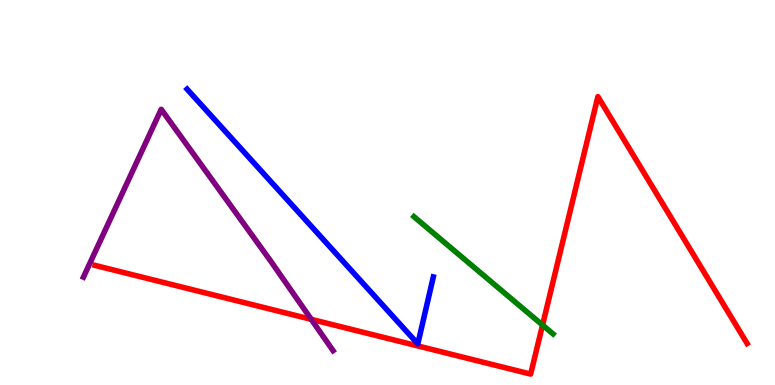[{'lines': ['blue', 'red'], 'intersections': []}, {'lines': ['green', 'red'], 'intersections': [{'x': 7.0, 'y': 1.56}]}, {'lines': ['purple', 'red'], 'intersections': [{'x': 4.02, 'y': 1.71}]}, {'lines': ['blue', 'green'], 'intersections': []}, {'lines': ['blue', 'purple'], 'intersections': []}, {'lines': ['green', 'purple'], 'intersections': []}]